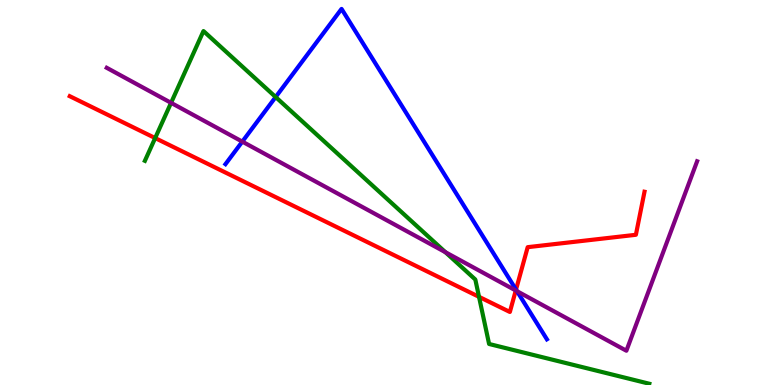[{'lines': ['blue', 'red'], 'intersections': [{'x': 6.66, 'y': 2.48}]}, {'lines': ['green', 'red'], 'intersections': [{'x': 2.0, 'y': 6.41}, {'x': 6.18, 'y': 2.29}]}, {'lines': ['purple', 'red'], 'intersections': [{'x': 6.66, 'y': 2.45}]}, {'lines': ['blue', 'green'], 'intersections': [{'x': 3.56, 'y': 7.48}]}, {'lines': ['blue', 'purple'], 'intersections': [{'x': 3.13, 'y': 6.32}, {'x': 6.67, 'y': 2.44}]}, {'lines': ['green', 'purple'], 'intersections': [{'x': 2.21, 'y': 7.33}, {'x': 5.75, 'y': 3.45}]}]